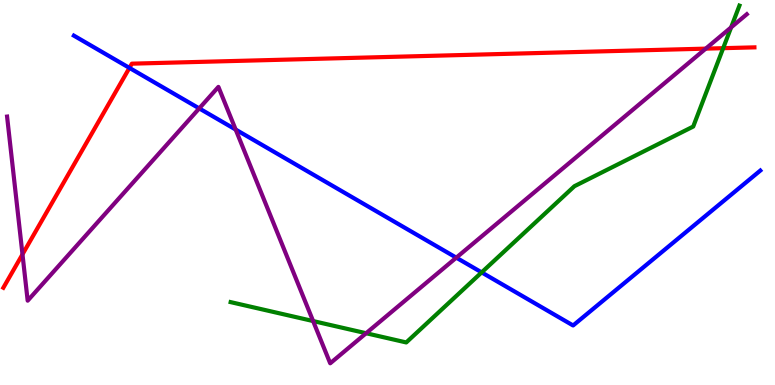[{'lines': ['blue', 'red'], 'intersections': [{'x': 1.67, 'y': 8.24}]}, {'lines': ['green', 'red'], 'intersections': [{'x': 9.33, 'y': 8.75}]}, {'lines': ['purple', 'red'], 'intersections': [{'x': 0.29, 'y': 3.39}, {'x': 9.11, 'y': 8.74}]}, {'lines': ['blue', 'green'], 'intersections': [{'x': 6.21, 'y': 2.93}]}, {'lines': ['blue', 'purple'], 'intersections': [{'x': 2.57, 'y': 7.18}, {'x': 3.04, 'y': 6.63}, {'x': 5.89, 'y': 3.31}]}, {'lines': ['green', 'purple'], 'intersections': [{'x': 4.04, 'y': 1.66}, {'x': 4.72, 'y': 1.34}, {'x': 9.43, 'y': 9.29}]}]